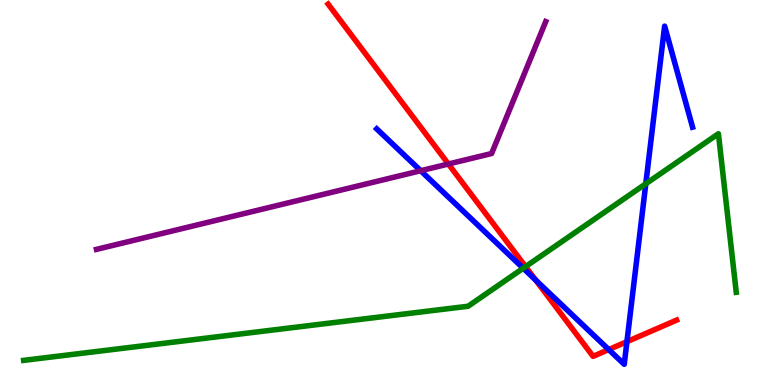[{'lines': ['blue', 'red'], 'intersections': [{'x': 6.91, 'y': 2.72}, {'x': 7.85, 'y': 0.921}, {'x': 8.09, 'y': 1.13}]}, {'lines': ['green', 'red'], 'intersections': [{'x': 6.78, 'y': 3.07}]}, {'lines': ['purple', 'red'], 'intersections': [{'x': 5.79, 'y': 5.74}]}, {'lines': ['blue', 'green'], 'intersections': [{'x': 6.75, 'y': 3.03}, {'x': 8.33, 'y': 5.23}]}, {'lines': ['blue', 'purple'], 'intersections': [{'x': 5.43, 'y': 5.57}]}, {'lines': ['green', 'purple'], 'intersections': []}]